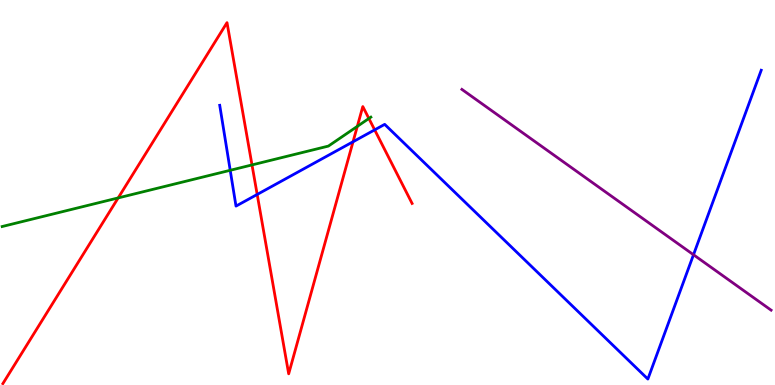[{'lines': ['blue', 'red'], 'intersections': [{'x': 3.32, 'y': 4.95}, {'x': 4.56, 'y': 6.32}, {'x': 4.83, 'y': 6.63}]}, {'lines': ['green', 'red'], 'intersections': [{'x': 1.52, 'y': 4.86}, {'x': 3.25, 'y': 5.72}, {'x': 4.61, 'y': 6.72}, {'x': 4.76, 'y': 6.92}]}, {'lines': ['purple', 'red'], 'intersections': []}, {'lines': ['blue', 'green'], 'intersections': [{'x': 2.97, 'y': 5.58}]}, {'lines': ['blue', 'purple'], 'intersections': [{'x': 8.95, 'y': 3.38}]}, {'lines': ['green', 'purple'], 'intersections': []}]